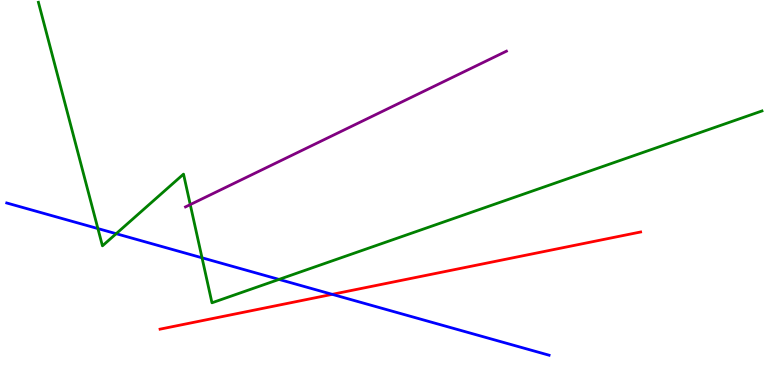[{'lines': ['blue', 'red'], 'intersections': [{'x': 4.29, 'y': 2.35}]}, {'lines': ['green', 'red'], 'intersections': []}, {'lines': ['purple', 'red'], 'intersections': []}, {'lines': ['blue', 'green'], 'intersections': [{'x': 1.26, 'y': 4.06}, {'x': 1.5, 'y': 3.93}, {'x': 2.61, 'y': 3.3}, {'x': 3.6, 'y': 2.74}]}, {'lines': ['blue', 'purple'], 'intersections': []}, {'lines': ['green', 'purple'], 'intersections': [{'x': 2.45, 'y': 4.69}]}]